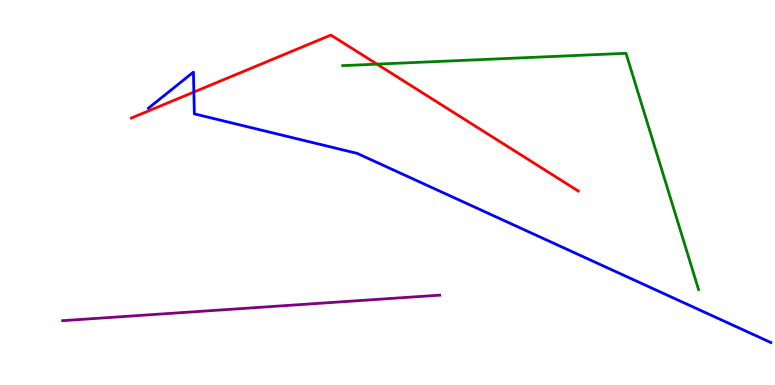[{'lines': ['blue', 'red'], 'intersections': [{'x': 2.5, 'y': 7.61}]}, {'lines': ['green', 'red'], 'intersections': [{'x': 4.86, 'y': 8.33}]}, {'lines': ['purple', 'red'], 'intersections': []}, {'lines': ['blue', 'green'], 'intersections': []}, {'lines': ['blue', 'purple'], 'intersections': []}, {'lines': ['green', 'purple'], 'intersections': []}]